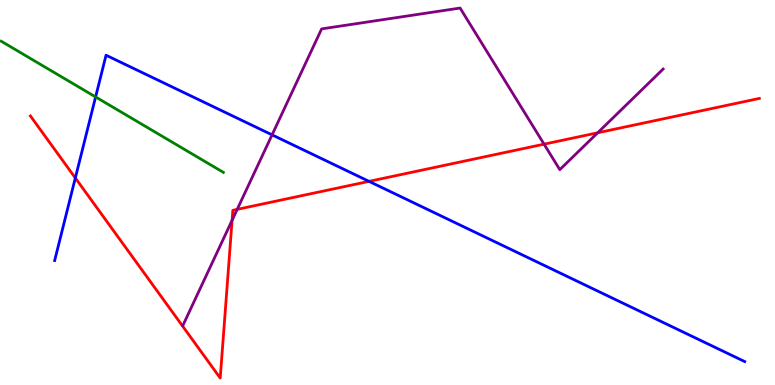[{'lines': ['blue', 'red'], 'intersections': [{'x': 0.972, 'y': 5.38}, {'x': 4.76, 'y': 5.29}]}, {'lines': ['green', 'red'], 'intersections': []}, {'lines': ['purple', 'red'], 'intersections': [{'x': 2.99, 'y': 4.28}, {'x': 3.06, 'y': 4.56}, {'x': 7.02, 'y': 6.26}, {'x': 7.71, 'y': 6.55}]}, {'lines': ['blue', 'green'], 'intersections': [{'x': 1.23, 'y': 7.48}]}, {'lines': ['blue', 'purple'], 'intersections': [{'x': 3.51, 'y': 6.5}]}, {'lines': ['green', 'purple'], 'intersections': []}]